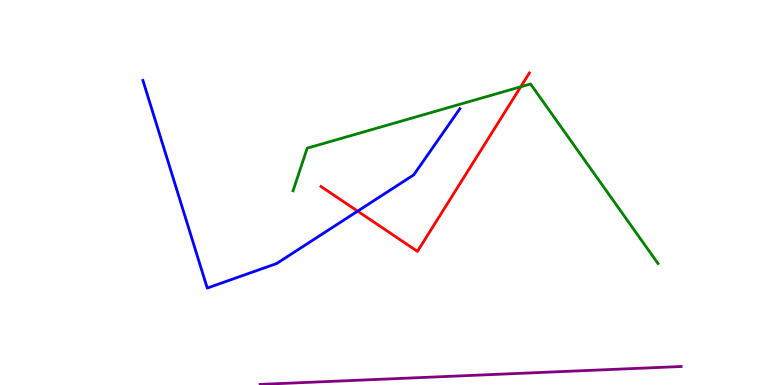[{'lines': ['blue', 'red'], 'intersections': [{'x': 4.61, 'y': 4.52}]}, {'lines': ['green', 'red'], 'intersections': [{'x': 6.72, 'y': 7.75}]}, {'lines': ['purple', 'red'], 'intersections': []}, {'lines': ['blue', 'green'], 'intersections': []}, {'lines': ['blue', 'purple'], 'intersections': []}, {'lines': ['green', 'purple'], 'intersections': []}]